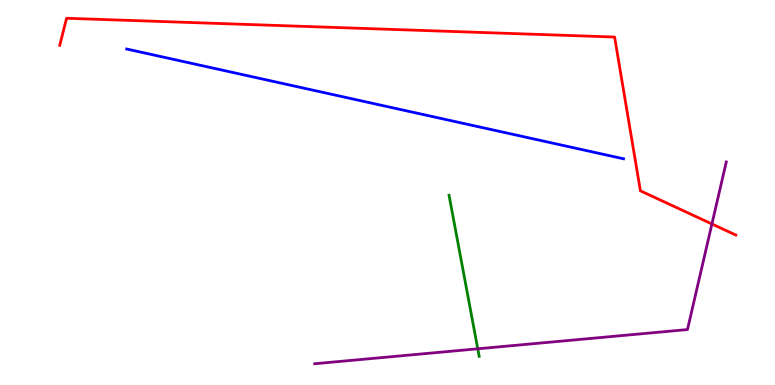[{'lines': ['blue', 'red'], 'intersections': []}, {'lines': ['green', 'red'], 'intersections': []}, {'lines': ['purple', 'red'], 'intersections': [{'x': 9.19, 'y': 4.18}]}, {'lines': ['blue', 'green'], 'intersections': []}, {'lines': ['blue', 'purple'], 'intersections': []}, {'lines': ['green', 'purple'], 'intersections': [{'x': 6.16, 'y': 0.94}]}]